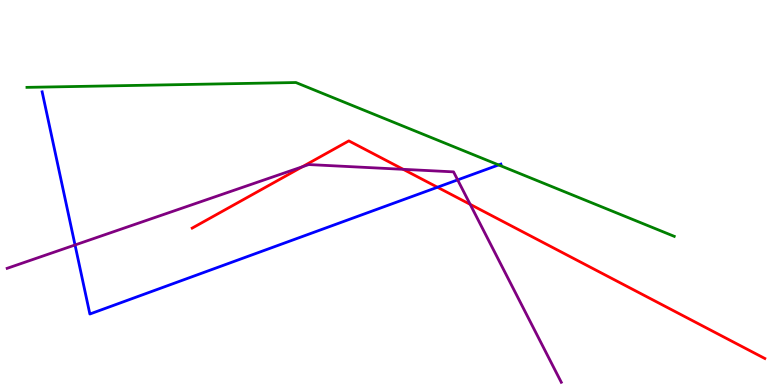[{'lines': ['blue', 'red'], 'intersections': [{'x': 5.64, 'y': 5.14}]}, {'lines': ['green', 'red'], 'intersections': []}, {'lines': ['purple', 'red'], 'intersections': [{'x': 3.9, 'y': 5.67}, {'x': 5.2, 'y': 5.6}, {'x': 6.07, 'y': 4.69}]}, {'lines': ['blue', 'green'], 'intersections': [{'x': 6.43, 'y': 5.72}]}, {'lines': ['blue', 'purple'], 'intersections': [{'x': 0.968, 'y': 3.64}, {'x': 5.91, 'y': 5.33}]}, {'lines': ['green', 'purple'], 'intersections': []}]